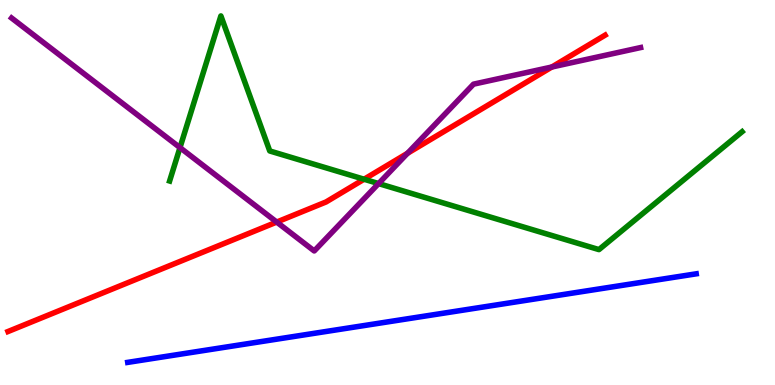[{'lines': ['blue', 'red'], 'intersections': []}, {'lines': ['green', 'red'], 'intersections': [{'x': 4.7, 'y': 5.34}]}, {'lines': ['purple', 'red'], 'intersections': [{'x': 3.57, 'y': 4.23}, {'x': 5.26, 'y': 6.02}, {'x': 7.12, 'y': 8.26}]}, {'lines': ['blue', 'green'], 'intersections': []}, {'lines': ['blue', 'purple'], 'intersections': []}, {'lines': ['green', 'purple'], 'intersections': [{'x': 2.32, 'y': 6.17}, {'x': 4.88, 'y': 5.23}]}]